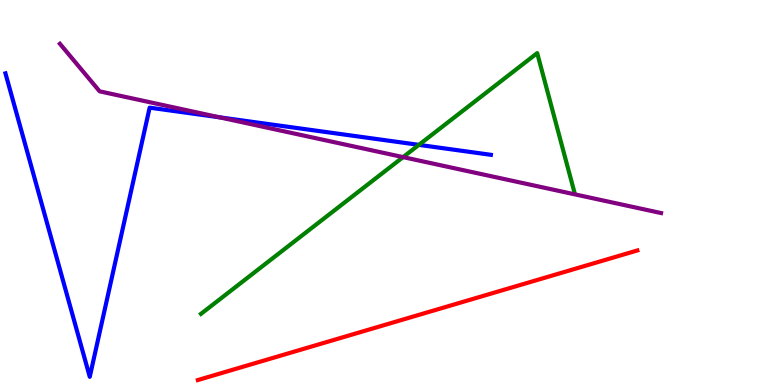[{'lines': ['blue', 'red'], 'intersections': []}, {'lines': ['green', 'red'], 'intersections': []}, {'lines': ['purple', 'red'], 'intersections': []}, {'lines': ['blue', 'green'], 'intersections': [{'x': 5.41, 'y': 6.24}]}, {'lines': ['blue', 'purple'], 'intersections': [{'x': 2.83, 'y': 6.95}]}, {'lines': ['green', 'purple'], 'intersections': [{'x': 5.2, 'y': 5.92}]}]